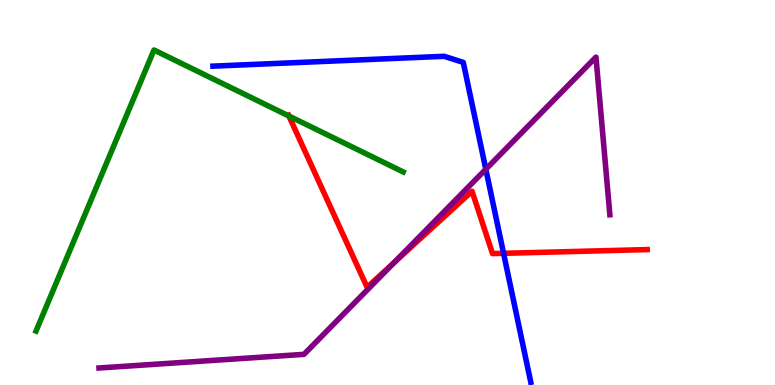[{'lines': ['blue', 'red'], 'intersections': [{'x': 6.5, 'y': 3.42}]}, {'lines': ['green', 'red'], 'intersections': [{'x': 3.73, 'y': 6.99}]}, {'lines': ['purple', 'red'], 'intersections': [{'x': 5.09, 'y': 3.19}]}, {'lines': ['blue', 'green'], 'intersections': []}, {'lines': ['blue', 'purple'], 'intersections': [{'x': 6.27, 'y': 5.6}]}, {'lines': ['green', 'purple'], 'intersections': []}]